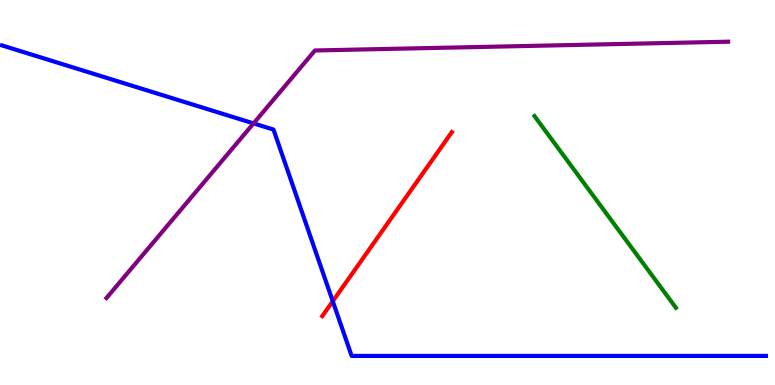[{'lines': ['blue', 'red'], 'intersections': [{'x': 4.29, 'y': 2.18}]}, {'lines': ['green', 'red'], 'intersections': []}, {'lines': ['purple', 'red'], 'intersections': []}, {'lines': ['blue', 'green'], 'intersections': []}, {'lines': ['blue', 'purple'], 'intersections': [{'x': 3.27, 'y': 6.79}]}, {'lines': ['green', 'purple'], 'intersections': []}]